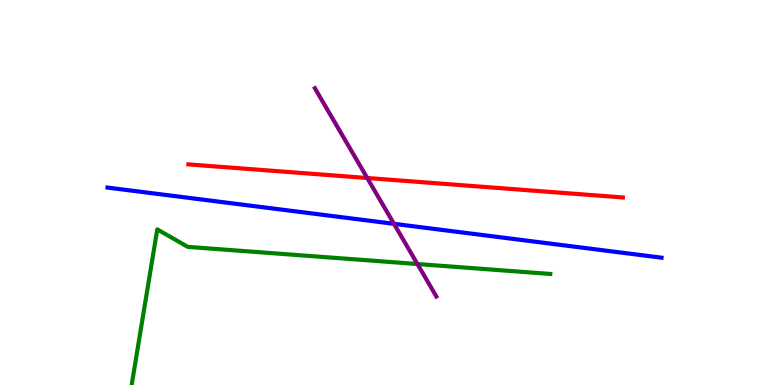[{'lines': ['blue', 'red'], 'intersections': []}, {'lines': ['green', 'red'], 'intersections': []}, {'lines': ['purple', 'red'], 'intersections': [{'x': 4.74, 'y': 5.38}]}, {'lines': ['blue', 'green'], 'intersections': []}, {'lines': ['blue', 'purple'], 'intersections': [{'x': 5.08, 'y': 4.19}]}, {'lines': ['green', 'purple'], 'intersections': [{'x': 5.39, 'y': 3.14}]}]